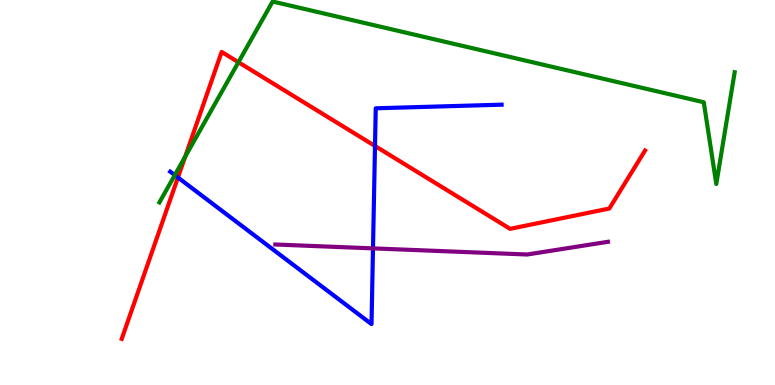[{'lines': ['blue', 'red'], 'intersections': [{'x': 2.3, 'y': 5.39}, {'x': 4.84, 'y': 6.21}]}, {'lines': ['green', 'red'], 'intersections': [{'x': 2.39, 'y': 5.93}, {'x': 3.08, 'y': 8.38}]}, {'lines': ['purple', 'red'], 'intersections': []}, {'lines': ['blue', 'green'], 'intersections': [{'x': 2.26, 'y': 5.45}]}, {'lines': ['blue', 'purple'], 'intersections': [{'x': 4.81, 'y': 3.55}]}, {'lines': ['green', 'purple'], 'intersections': []}]